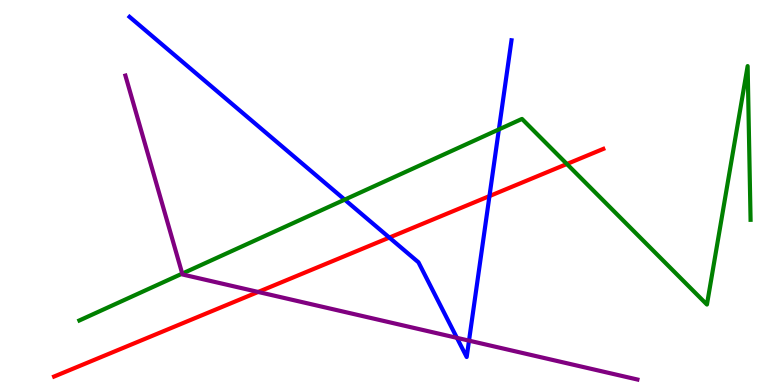[{'lines': ['blue', 'red'], 'intersections': [{'x': 5.02, 'y': 3.83}, {'x': 6.32, 'y': 4.91}]}, {'lines': ['green', 'red'], 'intersections': [{'x': 7.31, 'y': 5.74}]}, {'lines': ['purple', 'red'], 'intersections': [{'x': 3.33, 'y': 2.42}]}, {'lines': ['blue', 'green'], 'intersections': [{'x': 4.45, 'y': 4.81}, {'x': 6.44, 'y': 6.64}]}, {'lines': ['blue', 'purple'], 'intersections': [{'x': 5.9, 'y': 1.22}, {'x': 6.05, 'y': 1.15}]}, {'lines': ['green', 'purple'], 'intersections': [{'x': 2.35, 'y': 2.89}]}]